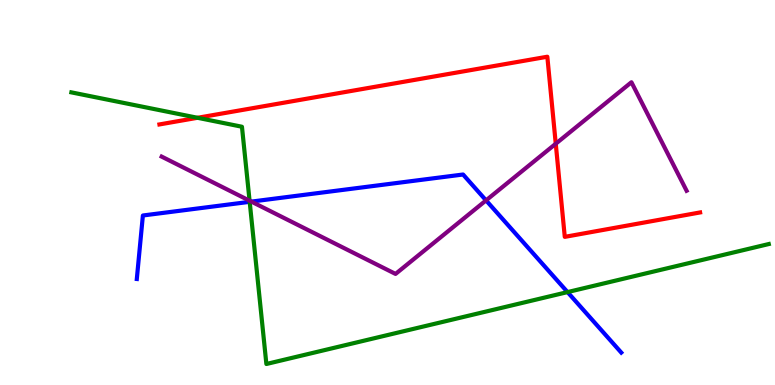[{'lines': ['blue', 'red'], 'intersections': []}, {'lines': ['green', 'red'], 'intersections': [{'x': 2.55, 'y': 6.94}]}, {'lines': ['purple', 'red'], 'intersections': [{'x': 7.17, 'y': 6.27}]}, {'lines': ['blue', 'green'], 'intersections': [{'x': 3.22, 'y': 4.76}, {'x': 7.32, 'y': 2.41}]}, {'lines': ['blue', 'purple'], 'intersections': [{'x': 3.24, 'y': 4.76}, {'x': 6.27, 'y': 4.8}]}, {'lines': ['green', 'purple'], 'intersections': [{'x': 3.22, 'y': 4.79}]}]